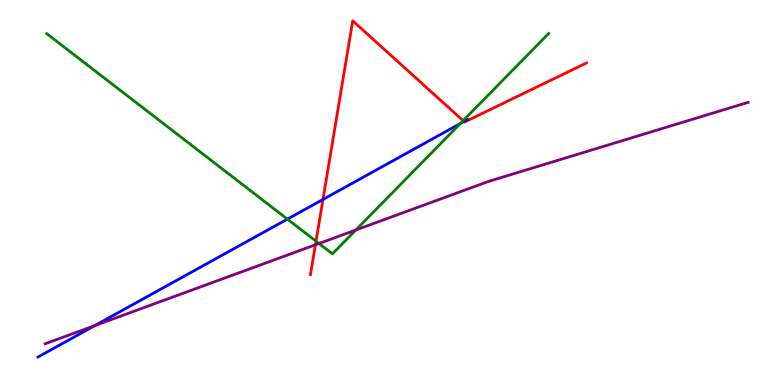[{'lines': ['blue', 'red'], 'intersections': [{'x': 4.17, 'y': 4.82}, {'x': 5.99, 'y': 6.84}]}, {'lines': ['green', 'red'], 'intersections': [{'x': 4.08, 'y': 3.74}, {'x': 5.98, 'y': 6.87}]}, {'lines': ['purple', 'red'], 'intersections': [{'x': 4.07, 'y': 3.64}]}, {'lines': ['blue', 'green'], 'intersections': [{'x': 3.71, 'y': 4.31}, {'x': 5.94, 'y': 6.79}]}, {'lines': ['blue', 'purple'], 'intersections': [{'x': 1.22, 'y': 1.54}]}, {'lines': ['green', 'purple'], 'intersections': [{'x': 4.12, 'y': 3.68}, {'x': 4.59, 'y': 4.03}]}]